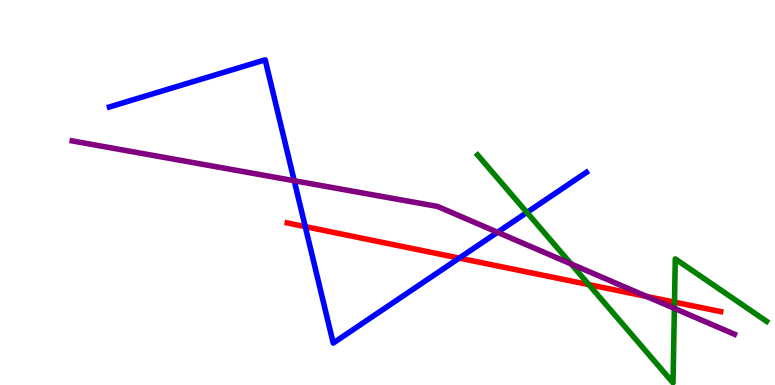[{'lines': ['blue', 'red'], 'intersections': [{'x': 3.94, 'y': 4.11}, {'x': 5.93, 'y': 3.3}]}, {'lines': ['green', 'red'], 'intersections': [{'x': 7.6, 'y': 2.61}, {'x': 8.7, 'y': 2.15}]}, {'lines': ['purple', 'red'], 'intersections': [{'x': 8.34, 'y': 2.3}]}, {'lines': ['blue', 'green'], 'intersections': [{'x': 6.8, 'y': 4.48}]}, {'lines': ['blue', 'purple'], 'intersections': [{'x': 3.8, 'y': 5.31}, {'x': 6.42, 'y': 3.97}]}, {'lines': ['green', 'purple'], 'intersections': [{'x': 7.37, 'y': 3.14}, {'x': 8.7, 'y': 1.99}]}]